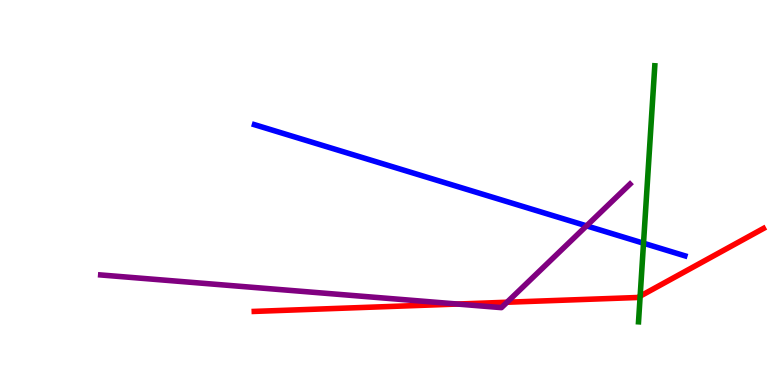[{'lines': ['blue', 'red'], 'intersections': []}, {'lines': ['green', 'red'], 'intersections': [{'x': 8.26, 'y': 2.31}]}, {'lines': ['purple', 'red'], 'intersections': [{'x': 5.9, 'y': 2.1}, {'x': 6.54, 'y': 2.15}]}, {'lines': ['blue', 'green'], 'intersections': [{'x': 8.3, 'y': 3.68}]}, {'lines': ['blue', 'purple'], 'intersections': [{'x': 7.57, 'y': 4.13}]}, {'lines': ['green', 'purple'], 'intersections': []}]